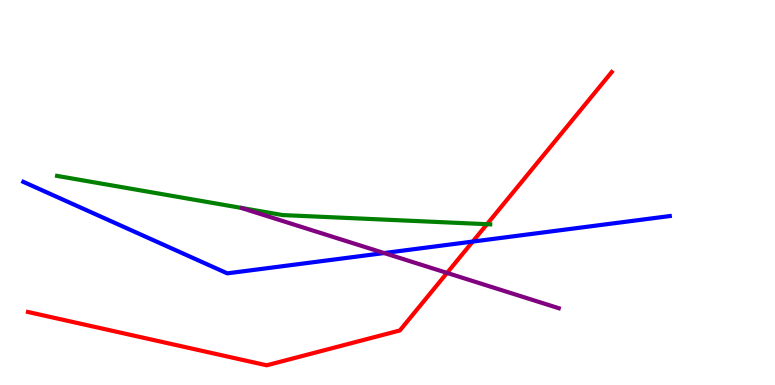[{'lines': ['blue', 'red'], 'intersections': [{'x': 6.1, 'y': 3.73}]}, {'lines': ['green', 'red'], 'intersections': [{'x': 6.28, 'y': 4.18}]}, {'lines': ['purple', 'red'], 'intersections': [{'x': 5.77, 'y': 2.91}]}, {'lines': ['blue', 'green'], 'intersections': []}, {'lines': ['blue', 'purple'], 'intersections': [{'x': 4.96, 'y': 3.43}]}, {'lines': ['green', 'purple'], 'intersections': []}]